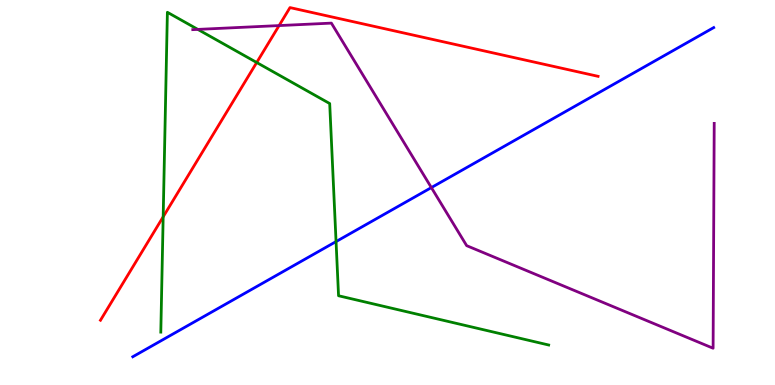[{'lines': ['blue', 'red'], 'intersections': []}, {'lines': ['green', 'red'], 'intersections': [{'x': 2.11, 'y': 4.37}, {'x': 3.31, 'y': 8.38}]}, {'lines': ['purple', 'red'], 'intersections': [{'x': 3.6, 'y': 9.34}]}, {'lines': ['blue', 'green'], 'intersections': [{'x': 4.34, 'y': 3.73}]}, {'lines': ['blue', 'purple'], 'intersections': [{'x': 5.57, 'y': 5.13}]}, {'lines': ['green', 'purple'], 'intersections': [{'x': 2.55, 'y': 9.24}]}]